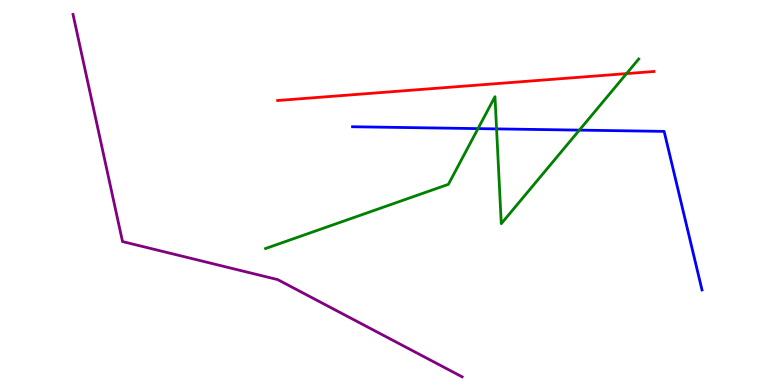[{'lines': ['blue', 'red'], 'intersections': []}, {'lines': ['green', 'red'], 'intersections': [{'x': 8.08, 'y': 8.09}]}, {'lines': ['purple', 'red'], 'intersections': []}, {'lines': ['blue', 'green'], 'intersections': [{'x': 6.17, 'y': 6.66}, {'x': 6.41, 'y': 6.65}, {'x': 7.48, 'y': 6.62}]}, {'lines': ['blue', 'purple'], 'intersections': []}, {'lines': ['green', 'purple'], 'intersections': []}]